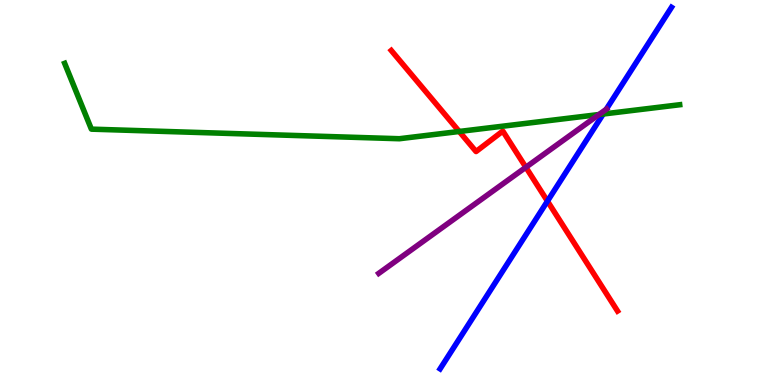[{'lines': ['blue', 'red'], 'intersections': [{'x': 7.06, 'y': 4.78}]}, {'lines': ['green', 'red'], 'intersections': [{'x': 5.93, 'y': 6.59}]}, {'lines': ['purple', 'red'], 'intersections': [{'x': 6.79, 'y': 5.66}]}, {'lines': ['blue', 'green'], 'intersections': [{'x': 7.78, 'y': 7.04}]}, {'lines': ['blue', 'purple'], 'intersections': [{'x': 7.82, 'y': 7.16}]}, {'lines': ['green', 'purple'], 'intersections': [{'x': 7.73, 'y': 7.03}]}]